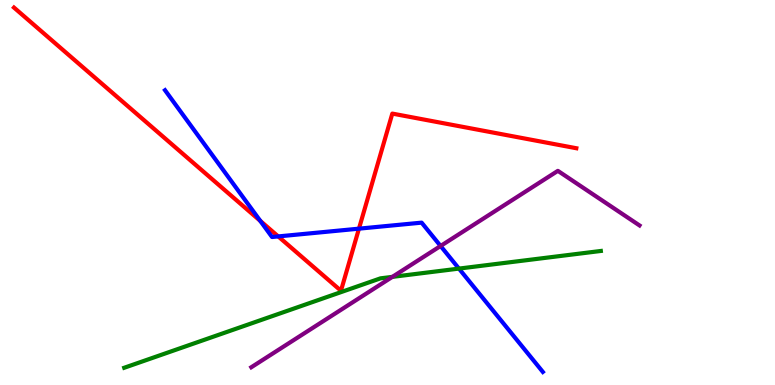[{'lines': ['blue', 'red'], 'intersections': [{'x': 3.36, 'y': 4.26}, {'x': 3.59, 'y': 3.86}, {'x': 4.63, 'y': 4.06}]}, {'lines': ['green', 'red'], 'intersections': []}, {'lines': ['purple', 'red'], 'intersections': []}, {'lines': ['blue', 'green'], 'intersections': [{'x': 5.92, 'y': 3.02}]}, {'lines': ['blue', 'purple'], 'intersections': [{'x': 5.68, 'y': 3.61}]}, {'lines': ['green', 'purple'], 'intersections': [{'x': 5.06, 'y': 2.81}]}]